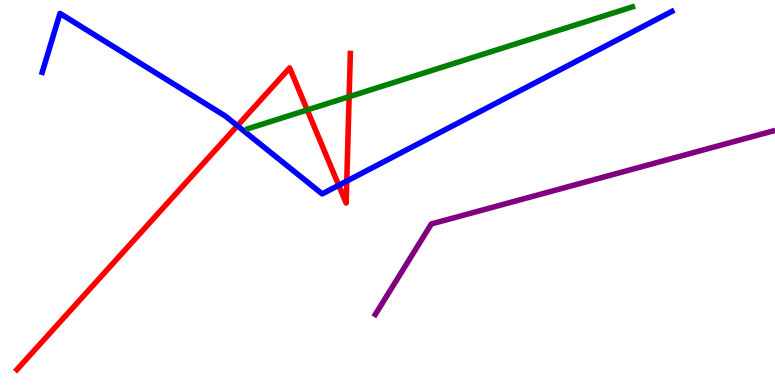[{'lines': ['blue', 'red'], 'intersections': [{'x': 3.06, 'y': 6.73}, {'x': 4.37, 'y': 5.19}, {'x': 4.47, 'y': 5.3}]}, {'lines': ['green', 'red'], 'intersections': [{'x': 3.96, 'y': 7.14}, {'x': 4.5, 'y': 7.49}]}, {'lines': ['purple', 'red'], 'intersections': []}, {'lines': ['blue', 'green'], 'intersections': []}, {'lines': ['blue', 'purple'], 'intersections': []}, {'lines': ['green', 'purple'], 'intersections': []}]